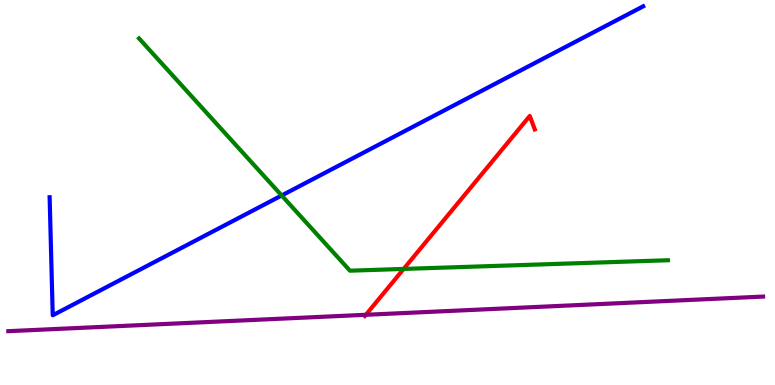[{'lines': ['blue', 'red'], 'intersections': []}, {'lines': ['green', 'red'], 'intersections': [{'x': 5.21, 'y': 3.01}]}, {'lines': ['purple', 'red'], 'intersections': [{'x': 4.72, 'y': 1.82}]}, {'lines': ['blue', 'green'], 'intersections': [{'x': 3.63, 'y': 4.92}]}, {'lines': ['blue', 'purple'], 'intersections': []}, {'lines': ['green', 'purple'], 'intersections': []}]